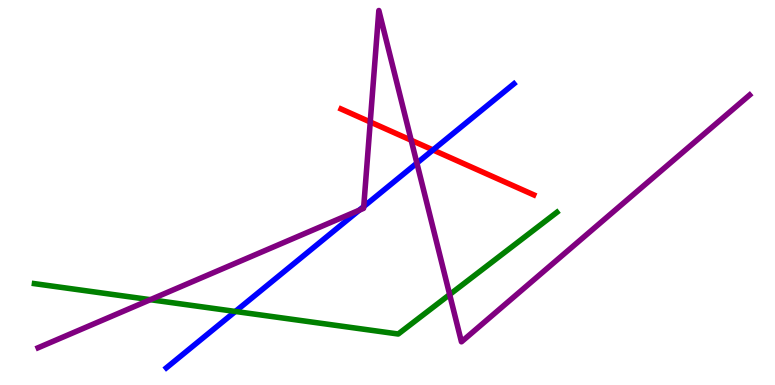[{'lines': ['blue', 'red'], 'intersections': [{'x': 5.59, 'y': 6.11}]}, {'lines': ['green', 'red'], 'intersections': []}, {'lines': ['purple', 'red'], 'intersections': [{'x': 4.78, 'y': 6.83}, {'x': 5.31, 'y': 6.36}]}, {'lines': ['blue', 'green'], 'intersections': [{'x': 3.04, 'y': 1.91}]}, {'lines': ['blue', 'purple'], 'intersections': [{'x': 4.64, 'y': 4.54}, {'x': 4.69, 'y': 4.64}, {'x': 5.38, 'y': 5.76}]}, {'lines': ['green', 'purple'], 'intersections': [{'x': 1.94, 'y': 2.22}, {'x': 5.8, 'y': 2.35}]}]